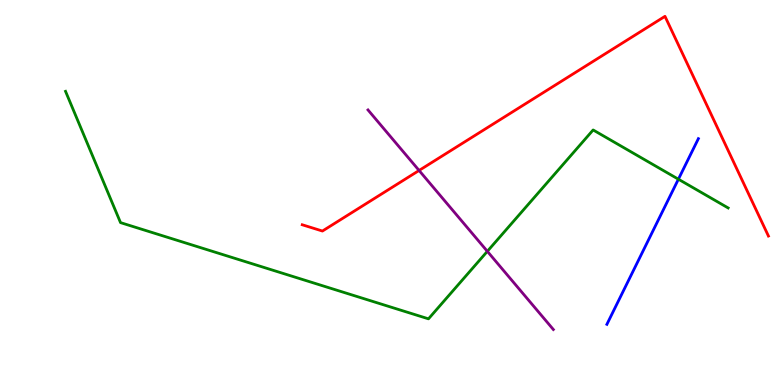[{'lines': ['blue', 'red'], 'intersections': []}, {'lines': ['green', 'red'], 'intersections': []}, {'lines': ['purple', 'red'], 'intersections': [{'x': 5.41, 'y': 5.57}]}, {'lines': ['blue', 'green'], 'intersections': [{'x': 8.75, 'y': 5.35}]}, {'lines': ['blue', 'purple'], 'intersections': []}, {'lines': ['green', 'purple'], 'intersections': [{'x': 6.29, 'y': 3.47}]}]